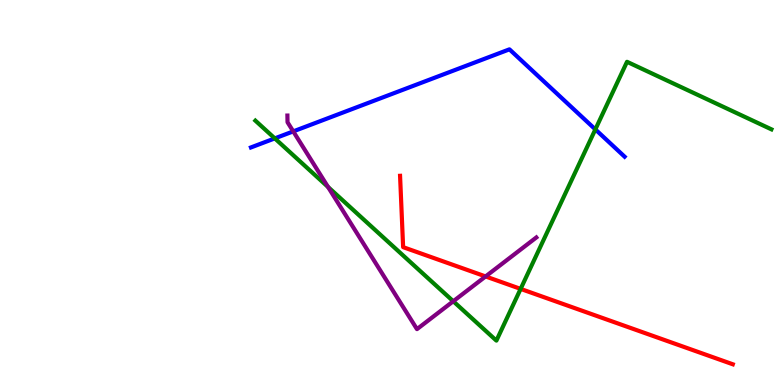[{'lines': ['blue', 'red'], 'intersections': []}, {'lines': ['green', 'red'], 'intersections': [{'x': 6.72, 'y': 2.5}]}, {'lines': ['purple', 'red'], 'intersections': [{'x': 6.27, 'y': 2.82}]}, {'lines': ['blue', 'green'], 'intersections': [{'x': 3.55, 'y': 6.41}, {'x': 7.68, 'y': 6.64}]}, {'lines': ['blue', 'purple'], 'intersections': [{'x': 3.78, 'y': 6.59}]}, {'lines': ['green', 'purple'], 'intersections': [{'x': 4.23, 'y': 5.14}, {'x': 5.85, 'y': 2.18}]}]